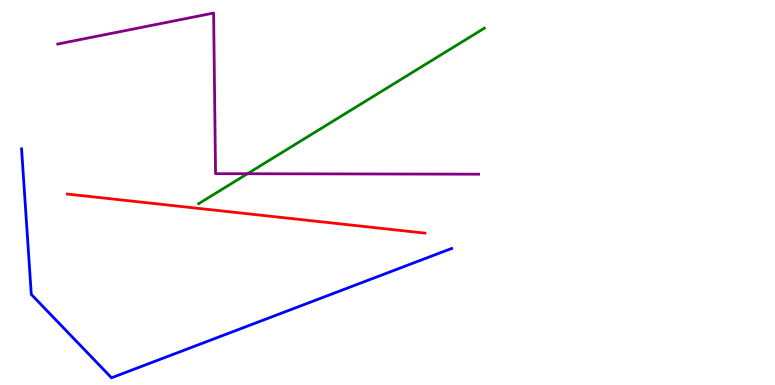[{'lines': ['blue', 'red'], 'intersections': []}, {'lines': ['green', 'red'], 'intersections': []}, {'lines': ['purple', 'red'], 'intersections': []}, {'lines': ['blue', 'green'], 'intersections': []}, {'lines': ['blue', 'purple'], 'intersections': []}, {'lines': ['green', 'purple'], 'intersections': [{'x': 3.19, 'y': 5.49}]}]